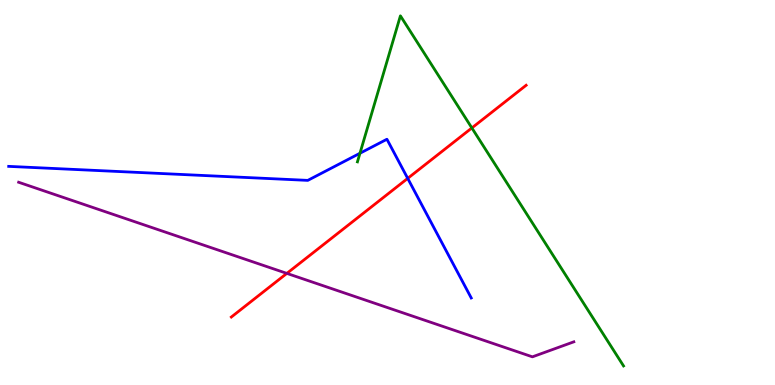[{'lines': ['blue', 'red'], 'intersections': [{'x': 5.26, 'y': 5.37}]}, {'lines': ['green', 'red'], 'intersections': [{'x': 6.09, 'y': 6.68}]}, {'lines': ['purple', 'red'], 'intersections': [{'x': 3.7, 'y': 2.9}]}, {'lines': ['blue', 'green'], 'intersections': [{'x': 4.64, 'y': 6.02}]}, {'lines': ['blue', 'purple'], 'intersections': []}, {'lines': ['green', 'purple'], 'intersections': []}]